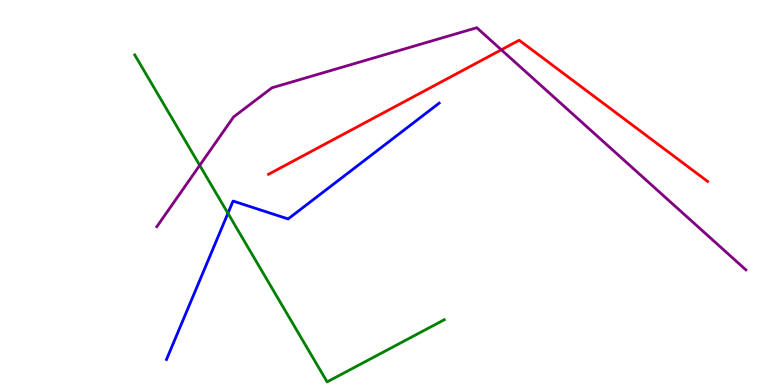[{'lines': ['blue', 'red'], 'intersections': []}, {'lines': ['green', 'red'], 'intersections': []}, {'lines': ['purple', 'red'], 'intersections': [{'x': 6.47, 'y': 8.71}]}, {'lines': ['blue', 'green'], 'intersections': [{'x': 2.94, 'y': 4.46}]}, {'lines': ['blue', 'purple'], 'intersections': []}, {'lines': ['green', 'purple'], 'intersections': [{'x': 2.58, 'y': 5.71}]}]